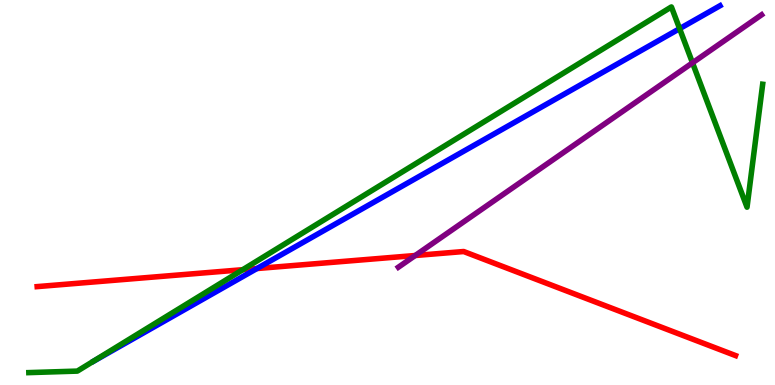[{'lines': ['blue', 'red'], 'intersections': [{'x': 3.32, 'y': 3.03}]}, {'lines': ['green', 'red'], 'intersections': [{'x': 3.13, 'y': 2.99}]}, {'lines': ['purple', 'red'], 'intersections': [{'x': 5.36, 'y': 3.36}]}, {'lines': ['blue', 'green'], 'intersections': [{'x': 8.77, 'y': 9.26}]}, {'lines': ['blue', 'purple'], 'intersections': []}, {'lines': ['green', 'purple'], 'intersections': [{'x': 8.94, 'y': 8.37}]}]